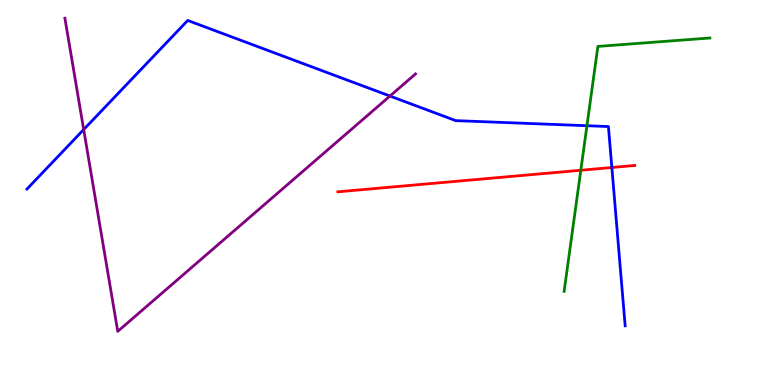[{'lines': ['blue', 'red'], 'intersections': [{'x': 7.89, 'y': 5.65}]}, {'lines': ['green', 'red'], 'intersections': [{'x': 7.49, 'y': 5.58}]}, {'lines': ['purple', 'red'], 'intersections': []}, {'lines': ['blue', 'green'], 'intersections': [{'x': 7.57, 'y': 6.73}]}, {'lines': ['blue', 'purple'], 'intersections': [{'x': 1.08, 'y': 6.63}, {'x': 5.03, 'y': 7.51}]}, {'lines': ['green', 'purple'], 'intersections': []}]